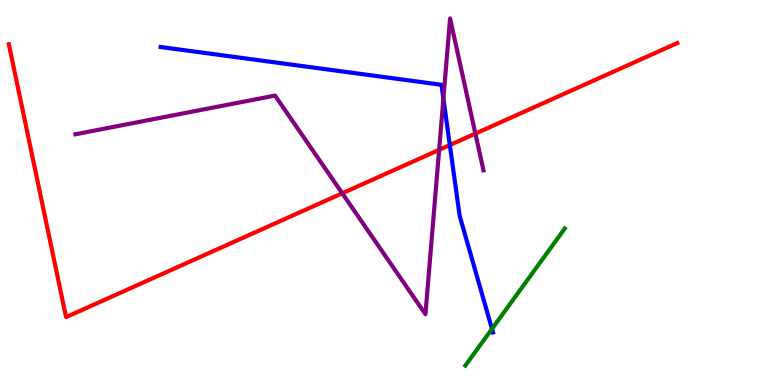[{'lines': ['blue', 'red'], 'intersections': [{'x': 5.8, 'y': 6.23}]}, {'lines': ['green', 'red'], 'intersections': []}, {'lines': ['purple', 'red'], 'intersections': [{'x': 4.42, 'y': 4.98}, {'x': 5.67, 'y': 6.11}, {'x': 6.13, 'y': 6.53}]}, {'lines': ['blue', 'green'], 'intersections': [{'x': 6.35, 'y': 1.46}]}, {'lines': ['blue', 'purple'], 'intersections': [{'x': 5.72, 'y': 7.44}]}, {'lines': ['green', 'purple'], 'intersections': []}]